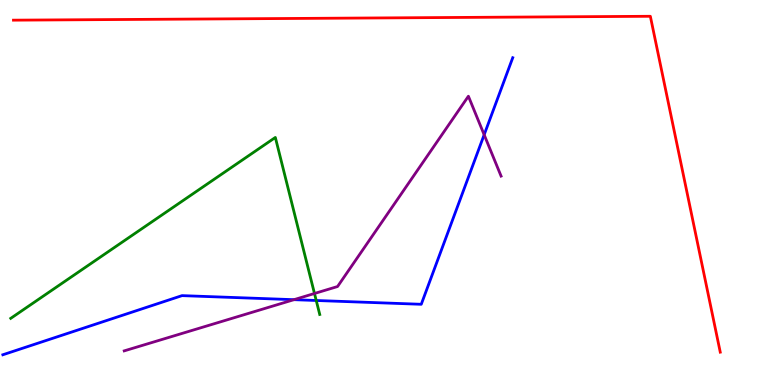[{'lines': ['blue', 'red'], 'intersections': []}, {'lines': ['green', 'red'], 'intersections': []}, {'lines': ['purple', 'red'], 'intersections': []}, {'lines': ['blue', 'green'], 'intersections': [{'x': 4.08, 'y': 2.2}]}, {'lines': ['blue', 'purple'], 'intersections': [{'x': 3.79, 'y': 2.22}, {'x': 6.25, 'y': 6.5}]}, {'lines': ['green', 'purple'], 'intersections': [{'x': 4.06, 'y': 2.38}]}]